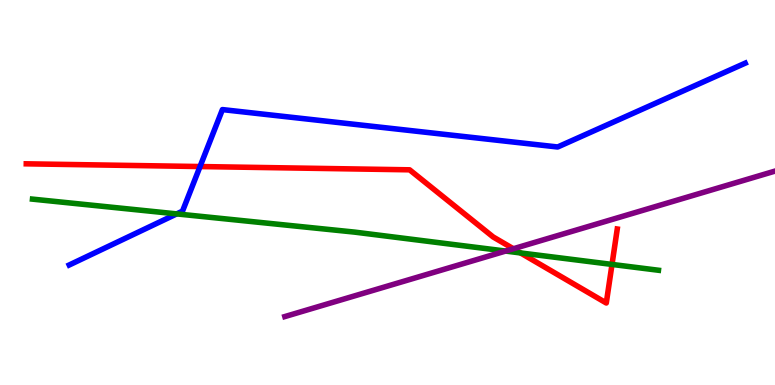[{'lines': ['blue', 'red'], 'intersections': [{'x': 2.58, 'y': 5.67}]}, {'lines': ['green', 'red'], 'intersections': [{'x': 6.72, 'y': 3.43}, {'x': 7.9, 'y': 3.13}]}, {'lines': ['purple', 'red'], 'intersections': [{'x': 6.62, 'y': 3.54}]}, {'lines': ['blue', 'green'], 'intersections': [{'x': 2.28, 'y': 4.44}]}, {'lines': ['blue', 'purple'], 'intersections': []}, {'lines': ['green', 'purple'], 'intersections': [{'x': 6.52, 'y': 3.48}]}]